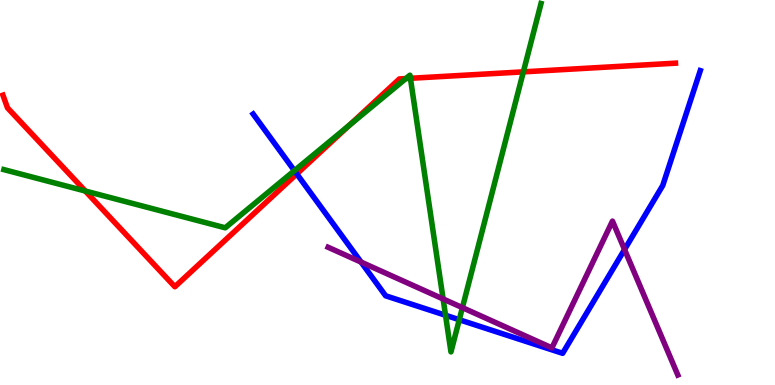[{'lines': ['blue', 'red'], 'intersections': [{'x': 3.83, 'y': 5.48}]}, {'lines': ['green', 'red'], 'intersections': [{'x': 1.1, 'y': 5.04}, {'x': 4.51, 'y': 6.75}, {'x': 5.24, 'y': 7.96}, {'x': 5.3, 'y': 7.97}, {'x': 6.75, 'y': 8.13}]}, {'lines': ['purple', 'red'], 'intersections': []}, {'lines': ['blue', 'green'], 'intersections': [{'x': 3.8, 'y': 5.57}, {'x': 5.75, 'y': 1.81}, {'x': 5.93, 'y': 1.7}]}, {'lines': ['blue', 'purple'], 'intersections': [{'x': 4.66, 'y': 3.19}, {'x': 8.06, 'y': 3.52}]}, {'lines': ['green', 'purple'], 'intersections': [{'x': 5.72, 'y': 2.23}, {'x': 5.97, 'y': 2.01}]}]